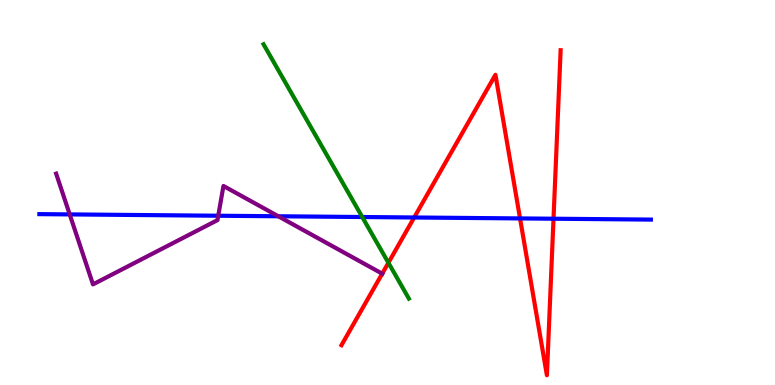[{'lines': ['blue', 'red'], 'intersections': [{'x': 5.34, 'y': 4.35}, {'x': 6.71, 'y': 4.33}, {'x': 7.14, 'y': 4.32}]}, {'lines': ['green', 'red'], 'intersections': [{'x': 5.01, 'y': 3.17}]}, {'lines': ['purple', 'red'], 'intersections': [{'x': 4.93, 'y': 2.89}]}, {'lines': ['blue', 'green'], 'intersections': [{'x': 4.67, 'y': 4.36}]}, {'lines': ['blue', 'purple'], 'intersections': [{'x': 0.899, 'y': 4.43}, {'x': 2.82, 'y': 4.4}, {'x': 3.59, 'y': 4.38}]}, {'lines': ['green', 'purple'], 'intersections': []}]